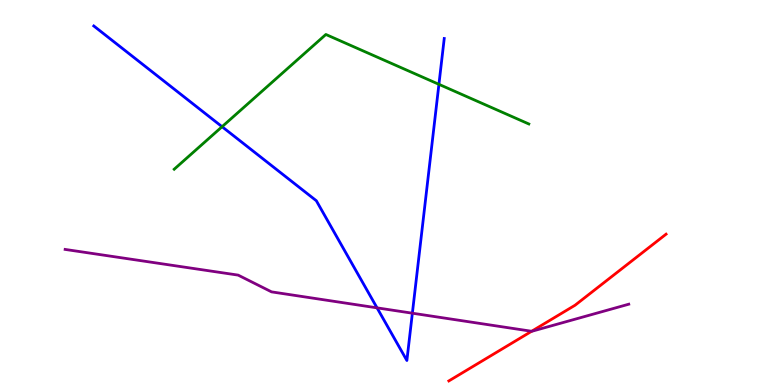[{'lines': ['blue', 'red'], 'intersections': []}, {'lines': ['green', 'red'], 'intersections': []}, {'lines': ['purple', 'red'], 'intersections': [{'x': 6.86, 'y': 1.4}]}, {'lines': ['blue', 'green'], 'intersections': [{'x': 2.87, 'y': 6.71}, {'x': 5.66, 'y': 7.81}]}, {'lines': ['blue', 'purple'], 'intersections': [{'x': 4.87, 'y': 2.0}, {'x': 5.32, 'y': 1.86}]}, {'lines': ['green', 'purple'], 'intersections': []}]